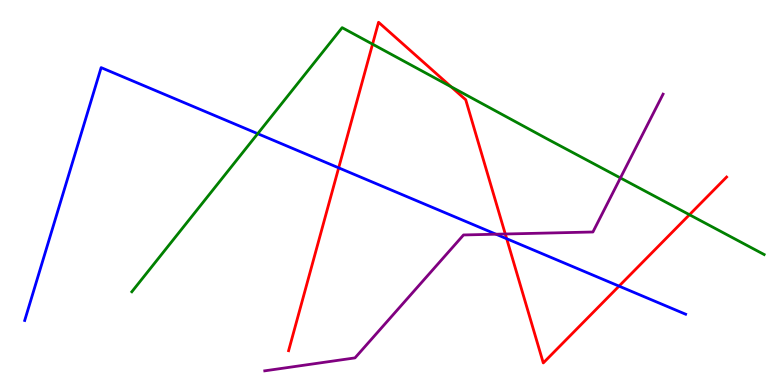[{'lines': ['blue', 'red'], 'intersections': [{'x': 4.37, 'y': 5.64}, {'x': 6.54, 'y': 3.8}, {'x': 7.99, 'y': 2.57}]}, {'lines': ['green', 'red'], 'intersections': [{'x': 4.81, 'y': 8.85}, {'x': 5.82, 'y': 7.75}, {'x': 8.9, 'y': 4.42}]}, {'lines': ['purple', 'red'], 'intersections': [{'x': 6.52, 'y': 3.92}]}, {'lines': ['blue', 'green'], 'intersections': [{'x': 3.33, 'y': 6.53}]}, {'lines': ['blue', 'purple'], 'intersections': [{'x': 6.4, 'y': 3.92}]}, {'lines': ['green', 'purple'], 'intersections': [{'x': 8.01, 'y': 5.38}]}]